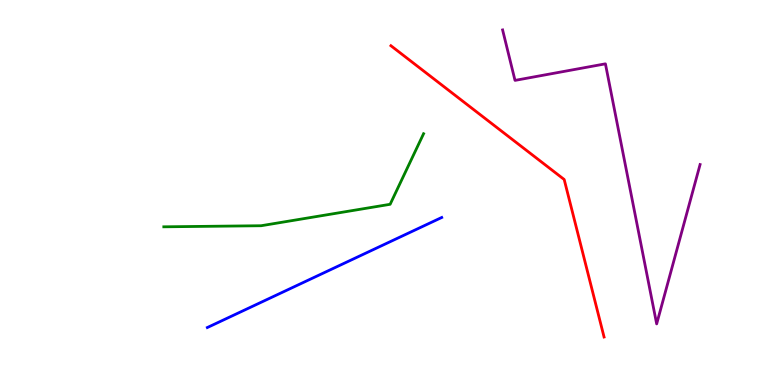[{'lines': ['blue', 'red'], 'intersections': []}, {'lines': ['green', 'red'], 'intersections': []}, {'lines': ['purple', 'red'], 'intersections': []}, {'lines': ['blue', 'green'], 'intersections': []}, {'lines': ['blue', 'purple'], 'intersections': []}, {'lines': ['green', 'purple'], 'intersections': []}]